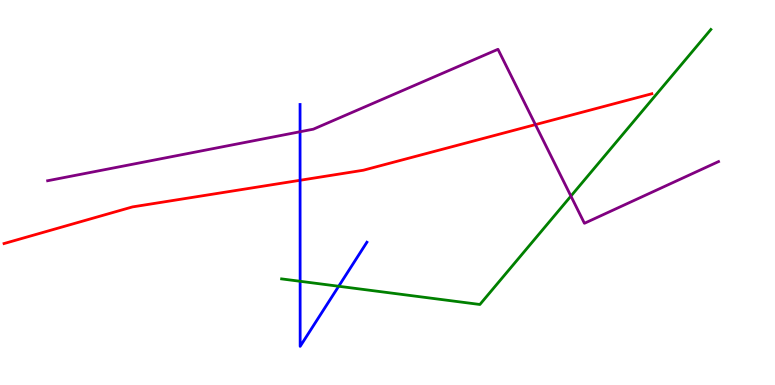[{'lines': ['blue', 'red'], 'intersections': [{'x': 3.87, 'y': 5.32}]}, {'lines': ['green', 'red'], 'intersections': []}, {'lines': ['purple', 'red'], 'intersections': [{'x': 6.91, 'y': 6.76}]}, {'lines': ['blue', 'green'], 'intersections': [{'x': 3.87, 'y': 2.69}, {'x': 4.37, 'y': 2.56}]}, {'lines': ['blue', 'purple'], 'intersections': [{'x': 3.87, 'y': 6.58}]}, {'lines': ['green', 'purple'], 'intersections': [{'x': 7.37, 'y': 4.91}]}]